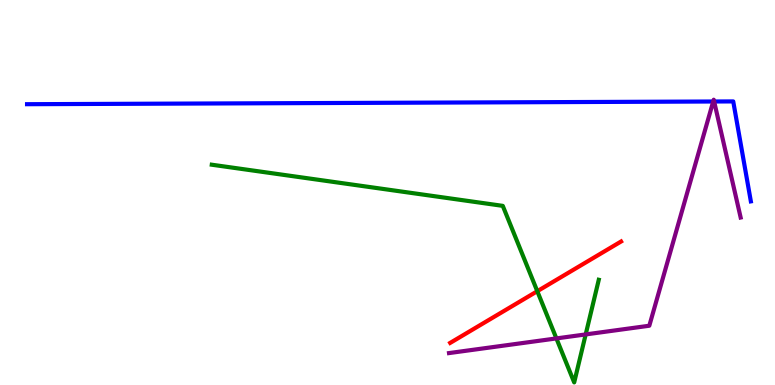[{'lines': ['blue', 'red'], 'intersections': []}, {'lines': ['green', 'red'], 'intersections': [{'x': 6.93, 'y': 2.44}]}, {'lines': ['purple', 'red'], 'intersections': []}, {'lines': ['blue', 'green'], 'intersections': []}, {'lines': ['blue', 'purple'], 'intersections': [{'x': 9.2, 'y': 7.36}, {'x': 9.21, 'y': 7.36}]}, {'lines': ['green', 'purple'], 'intersections': [{'x': 7.18, 'y': 1.21}, {'x': 7.56, 'y': 1.31}]}]